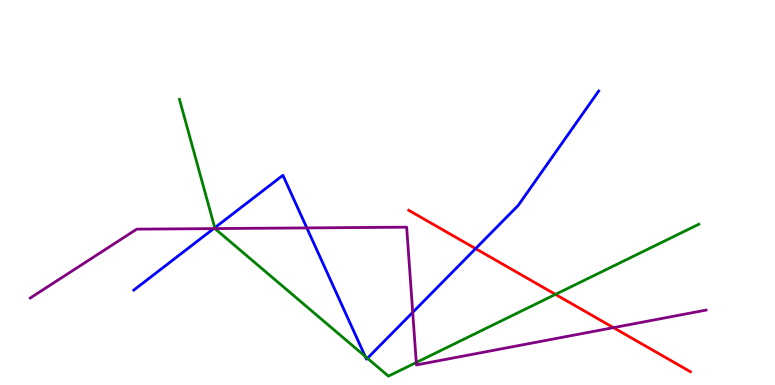[{'lines': ['blue', 'red'], 'intersections': [{'x': 6.14, 'y': 3.54}]}, {'lines': ['green', 'red'], 'intersections': [{'x': 7.17, 'y': 2.35}]}, {'lines': ['purple', 'red'], 'intersections': [{'x': 7.92, 'y': 1.49}]}, {'lines': ['blue', 'green'], 'intersections': [{'x': 2.77, 'y': 4.08}, {'x': 4.71, 'y': 0.744}, {'x': 4.74, 'y': 0.694}]}, {'lines': ['blue', 'purple'], 'intersections': [{'x': 2.76, 'y': 4.06}, {'x': 3.96, 'y': 4.08}, {'x': 5.33, 'y': 1.89}]}, {'lines': ['green', 'purple'], 'intersections': [{'x': 2.77, 'y': 4.06}, {'x': 5.37, 'y': 0.585}]}]